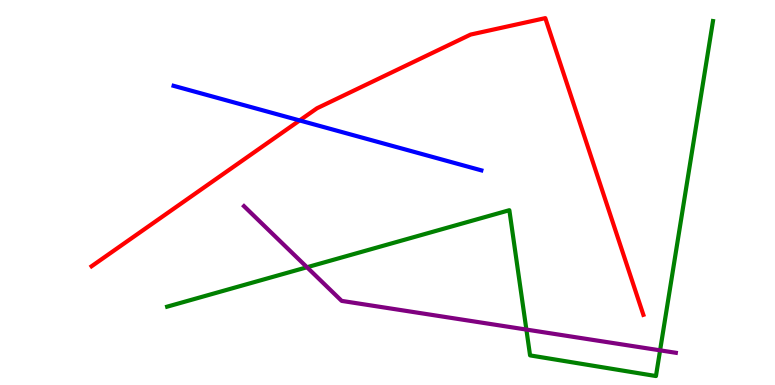[{'lines': ['blue', 'red'], 'intersections': [{'x': 3.87, 'y': 6.87}]}, {'lines': ['green', 'red'], 'intersections': []}, {'lines': ['purple', 'red'], 'intersections': []}, {'lines': ['blue', 'green'], 'intersections': []}, {'lines': ['blue', 'purple'], 'intersections': []}, {'lines': ['green', 'purple'], 'intersections': [{'x': 3.96, 'y': 3.06}, {'x': 6.79, 'y': 1.44}, {'x': 8.52, 'y': 0.9}]}]